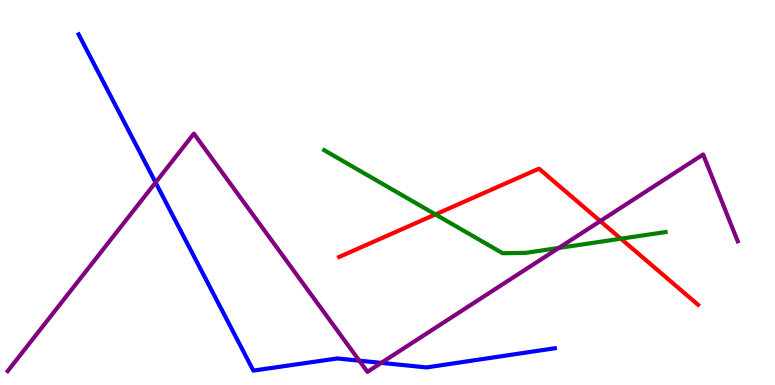[{'lines': ['blue', 'red'], 'intersections': []}, {'lines': ['green', 'red'], 'intersections': [{'x': 5.62, 'y': 4.43}, {'x': 8.01, 'y': 3.8}]}, {'lines': ['purple', 'red'], 'intersections': [{'x': 7.75, 'y': 4.26}]}, {'lines': ['blue', 'green'], 'intersections': []}, {'lines': ['blue', 'purple'], 'intersections': [{'x': 2.01, 'y': 5.26}, {'x': 4.64, 'y': 0.632}, {'x': 4.92, 'y': 0.575}]}, {'lines': ['green', 'purple'], 'intersections': [{'x': 7.21, 'y': 3.56}]}]